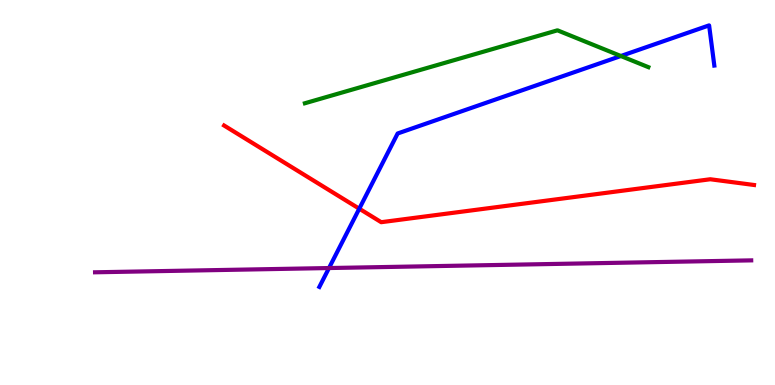[{'lines': ['blue', 'red'], 'intersections': [{'x': 4.64, 'y': 4.58}]}, {'lines': ['green', 'red'], 'intersections': []}, {'lines': ['purple', 'red'], 'intersections': []}, {'lines': ['blue', 'green'], 'intersections': [{'x': 8.01, 'y': 8.55}]}, {'lines': ['blue', 'purple'], 'intersections': [{'x': 4.25, 'y': 3.04}]}, {'lines': ['green', 'purple'], 'intersections': []}]